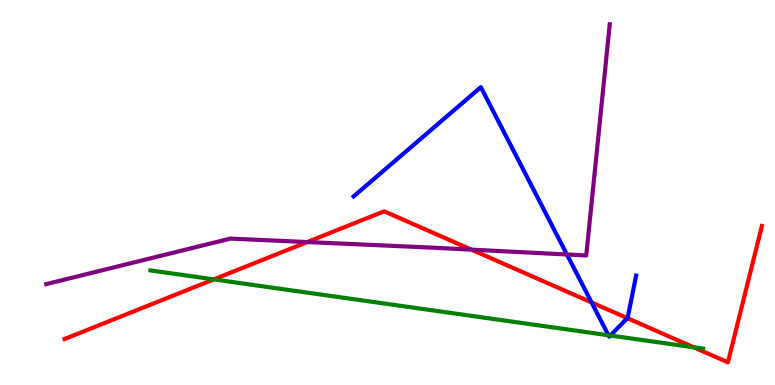[{'lines': ['blue', 'red'], 'intersections': [{'x': 7.63, 'y': 2.14}, {'x': 8.09, 'y': 1.74}]}, {'lines': ['green', 'red'], 'intersections': [{'x': 2.76, 'y': 2.74}, {'x': 8.95, 'y': 0.979}]}, {'lines': ['purple', 'red'], 'intersections': [{'x': 3.96, 'y': 3.71}, {'x': 6.08, 'y': 3.52}]}, {'lines': ['blue', 'green'], 'intersections': [{'x': 7.85, 'y': 1.29}, {'x': 7.88, 'y': 1.29}]}, {'lines': ['blue', 'purple'], 'intersections': [{'x': 7.32, 'y': 3.39}]}, {'lines': ['green', 'purple'], 'intersections': []}]